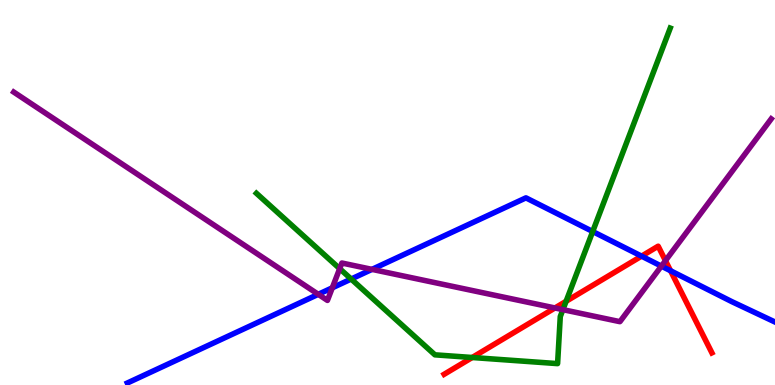[{'lines': ['blue', 'red'], 'intersections': [{'x': 8.28, 'y': 3.35}, {'x': 8.65, 'y': 2.97}]}, {'lines': ['green', 'red'], 'intersections': [{'x': 6.09, 'y': 0.714}, {'x': 7.3, 'y': 2.17}]}, {'lines': ['purple', 'red'], 'intersections': [{'x': 7.16, 'y': 2.0}, {'x': 8.59, 'y': 3.23}]}, {'lines': ['blue', 'green'], 'intersections': [{'x': 4.53, 'y': 2.75}, {'x': 7.65, 'y': 3.99}]}, {'lines': ['blue', 'purple'], 'intersections': [{'x': 4.11, 'y': 2.36}, {'x': 4.29, 'y': 2.52}, {'x': 4.8, 'y': 3.0}, {'x': 8.53, 'y': 3.09}]}, {'lines': ['green', 'purple'], 'intersections': [{'x': 4.38, 'y': 3.02}, {'x': 7.26, 'y': 1.96}]}]